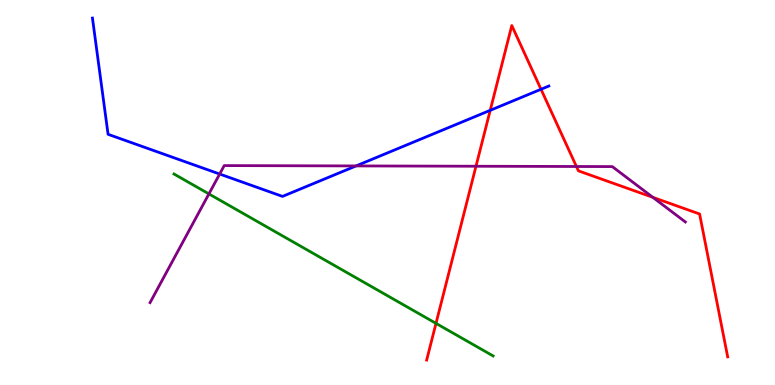[{'lines': ['blue', 'red'], 'intersections': [{'x': 6.33, 'y': 7.13}, {'x': 6.98, 'y': 7.68}]}, {'lines': ['green', 'red'], 'intersections': [{'x': 5.63, 'y': 1.6}]}, {'lines': ['purple', 'red'], 'intersections': [{'x': 6.14, 'y': 5.68}, {'x': 7.44, 'y': 5.68}, {'x': 8.42, 'y': 4.87}]}, {'lines': ['blue', 'green'], 'intersections': []}, {'lines': ['blue', 'purple'], 'intersections': [{'x': 2.83, 'y': 5.48}, {'x': 4.59, 'y': 5.69}]}, {'lines': ['green', 'purple'], 'intersections': [{'x': 2.7, 'y': 4.96}]}]